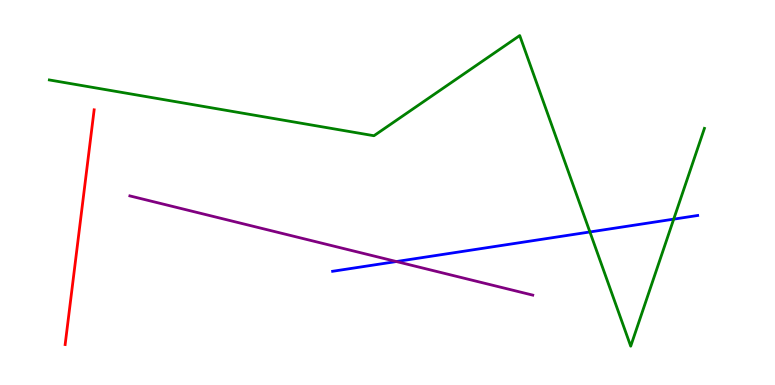[{'lines': ['blue', 'red'], 'intersections': []}, {'lines': ['green', 'red'], 'intersections': []}, {'lines': ['purple', 'red'], 'intersections': []}, {'lines': ['blue', 'green'], 'intersections': [{'x': 7.61, 'y': 3.98}, {'x': 8.69, 'y': 4.31}]}, {'lines': ['blue', 'purple'], 'intersections': [{'x': 5.11, 'y': 3.21}]}, {'lines': ['green', 'purple'], 'intersections': []}]